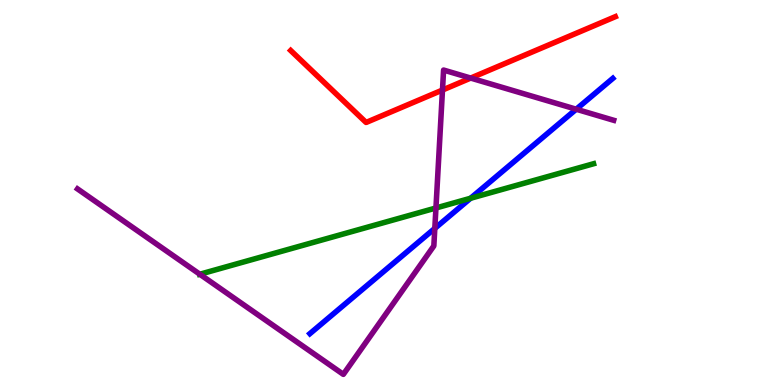[{'lines': ['blue', 'red'], 'intersections': []}, {'lines': ['green', 'red'], 'intersections': []}, {'lines': ['purple', 'red'], 'intersections': [{'x': 5.71, 'y': 7.66}, {'x': 6.07, 'y': 7.97}]}, {'lines': ['blue', 'green'], 'intersections': [{'x': 6.07, 'y': 4.85}]}, {'lines': ['blue', 'purple'], 'intersections': [{'x': 5.61, 'y': 4.07}, {'x': 7.44, 'y': 7.16}]}, {'lines': ['green', 'purple'], 'intersections': [{'x': 2.58, 'y': 2.88}, {'x': 5.63, 'y': 4.6}]}]